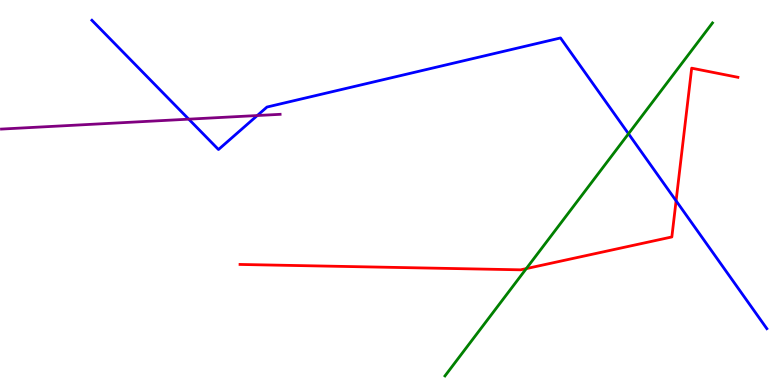[{'lines': ['blue', 'red'], 'intersections': [{'x': 8.72, 'y': 4.78}]}, {'lines': ['green', 'red'], 'intersections': [{'x': 6.79, 'y': 3.02}]}, {'lines': ['purple', 'red'], 'intersections': []}, {'lines': ['blue', 'green'], 'intersections': [{'x': 8.11, 'y': 6.53}]}, {'lines': ['blue', 'purple'], 'intersections': [{'x': 2.44, 'y': 6.9}, {'x': 3.32, 'y': 7.0}]}, {'lines': ['green', 'purple'], 'intersections': []}]